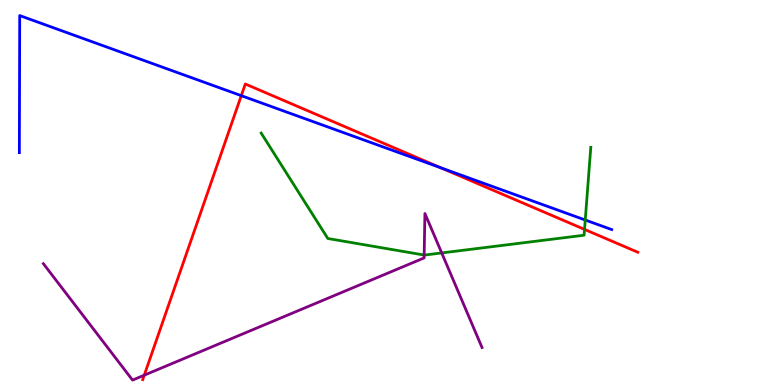[{'lines': ['blue', 'red'], 'intersections': [{'x': 3.11, 'y': 7.52}, {'x': 5.69, 'y': 5.64}]}, {'lines': ['green', 'red'], 'intersections': [{'x': 7.54, 'y': 4.04}]}, {'lines': ['purple', 'red'], 'intersections': [{'x': 1.86, 'y': 0.255}]}, {'lines': ['blue', 'green'], 'intersections': [{'x': 7.55, 'y': 4.29}]}, {'lines': ['blue', 'purple'], 'intersections': []}, {'lines': ['green', 'purple'], 'intersections': [{'x': 5.47, 'y': 3.38}, {'x': 5.7, 'y': 3.43}]}]